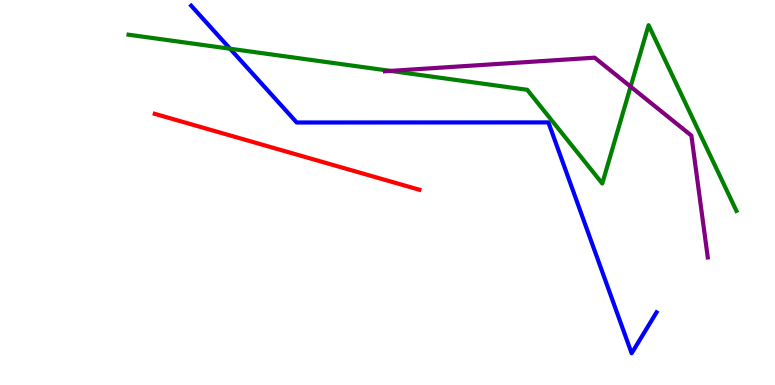[{'lines': ['blue', 'red'], 'intersections': []}, {'lines': ['green', 'red'], 'intersections': []}, {'lines': ['purple', 'red'], 'intersections': []}, {'lines': ['blue', 'green'], 'intersections': [{'x': 2.97, 'y': 8.73}]}, {'lines': ['blue', 'purple'], 'intersections': []}, {'lines': ['green', 'purple'], 'intersections': [{'x': 5.04, 'y': 8.16}, {'x': 8.14, 'y': 7.75}]}]